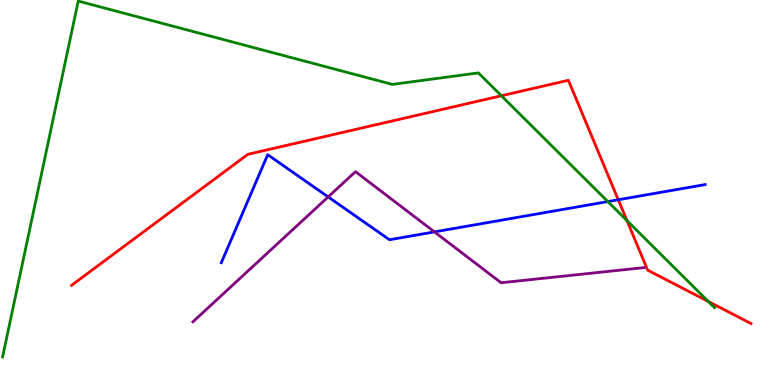[{'lines': ['blue', 'red'], 'intersections': [{'x': 7.98, 'y': 4.81}]}, {'lines': ['green', 'red'], 'intersections': [{'x': 6.47, 'y': 7.51}, {'x': 8.09, 'y': 4.27}, {'x': 9.14, 'y': 2.17}]}, {'lines': ['purple', 'red'], 'intersections': []}, {'lines': ['blue', 'green'], 'intersections': [{'x': 7.84, 'y': 4.76}]}, {'lines': ['blue', 'purple'], 'intersections': [{'x': 4.23, 'y': 4.89}, {'x': 5.61, 'y': 3.98}]}, {'lines': ['green', 'purple'], 'intersections': []}]